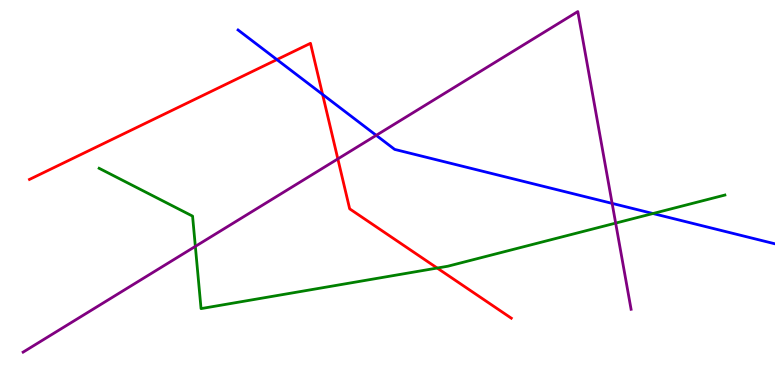[{'lines': ['blue', 'red'], 'intersections': [{'x': 3.57, 'y': 8.45}, {'x': 4.16, 'y': 7.55}]}, {'lines': ['green', 'red'], 'intersections': [{'x': 5.64, 'y': 3.04}]}, {'lines': ['purple', 'red'], 'intersections': [{'x': 4.36, 'y': 5.87}]}, {'lines': ['blue', 'green'], 'intersections': [{'x': 8.43, 'y': 4.45}]}, {'lines': ['blue', 'purple'], 'intersections': [{'x': 4.85, 'y': 6.48}, {'x': 7.9, 'y': 4.72}]}, {'lines': ['green', 'purple'], 'intersections': [{'x': 2.52, 'y': 3.6}, {'x': 7.94, 'y': 4.2}]}]